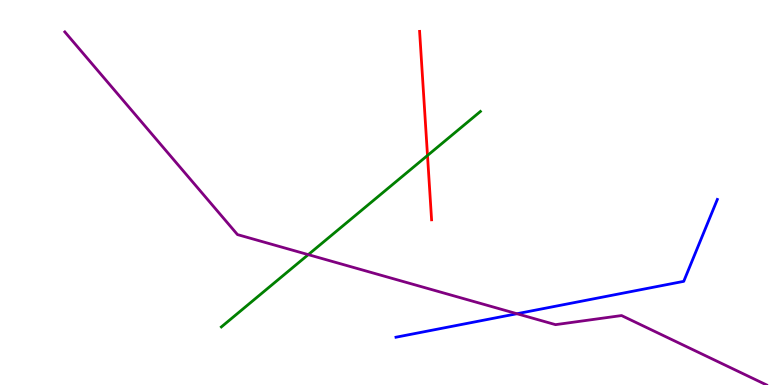[{'lines': ['blue', 'red'], 'intersections': []}, {'lines': ['green', 'red'], 'intersections': [{'x': 5.52, 'y': 5.96}]}, {'lines': ['purple', 'red'], 'intersections': []}, {'lines': ['blue', 'green'], 'intersections': []}, {'lines': ['blue', 'purple'], 'intersections': [{'x': 6.67, 'y': 1.85}]}, {'lines': ['green', 'purple'], 'intersections': [{'x': 3.98, 'y': 3.39}]}]